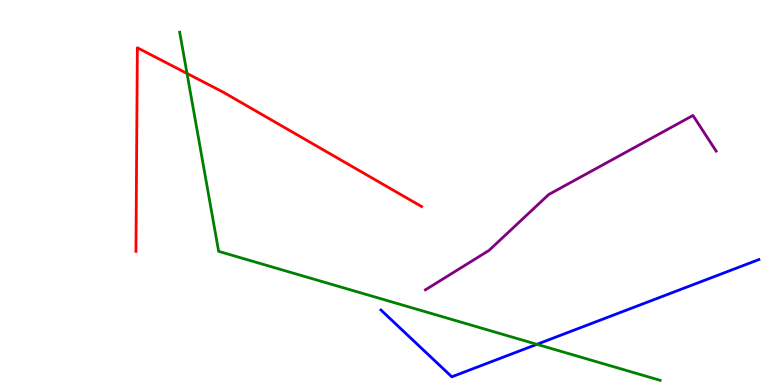[{'lines': ['blue', 'red'], 'intersections': []}, {'lines': ['green', 'red'], 'intersections': [{'x': 2.41, 'y': 8.09}]}, {'lines': ['purple', 'red'], 'intersections': []}, {'lines': ['blue', 'green'], 'intersections': [{'x': 6.93, 'y': 1.06}]}, {'lines': ['blue', 'purple'], 'intersections': []}, {'lines': ['green', 'purple'], 'intersections': []}]